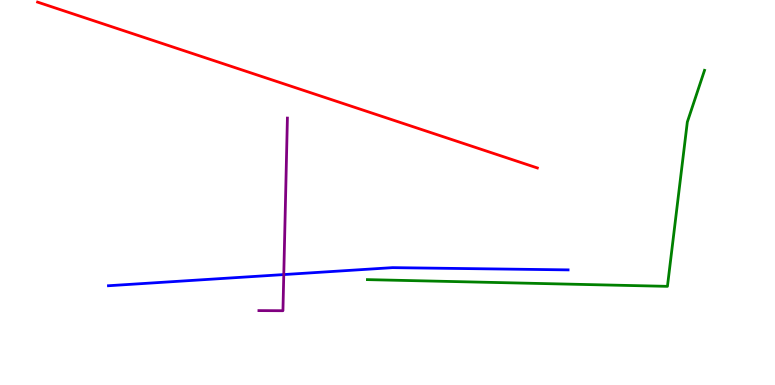[{'lines': ['blue', 'red'], 'intersections': []}, {'lines': ['green', 'red'], 'intersections': []}, {'lines': ['purple', 'red'], 'intersections': []}, {'lines': ['blue', 'green'], 'intersections': []}, {'lines': ['blue', 'purple'], 'intersections': [{'x': 3.66, 'y': 2.87}]}, {'lines': ['green', 'purple'], 'intersections': []}]